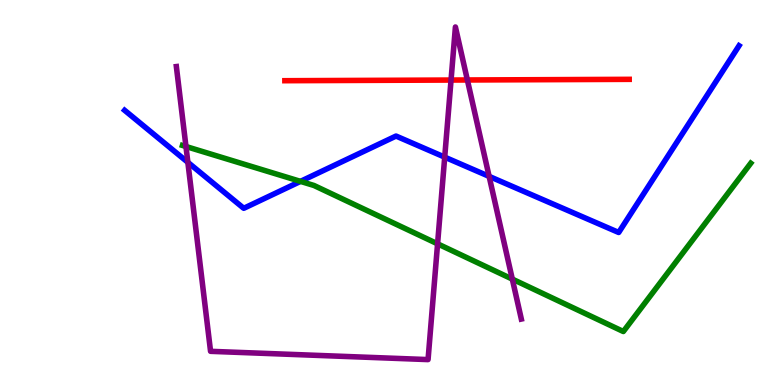[{'lines': ['blue', 'red'], 'intersections': []}, {'lines': ['green', 'red'], 'intersections': []}, {'lines': ['purple', 'red'], 'intersections': [{'x': 5.82, 'y': 7.92}, {'x': 6.03, 'y': 7.92}]}, {'lines': ['blue', 'green'], 'intersections': [{'x': 3.88, 'y': 5.29}]}, {'lines': ['blue', 'purple'], 'intersections': [{'x': 2.42, 'y': 5.78}, {'x': 5.74, 'y': 5.92}, {'x': 6.31, 'y': 5.42}]}, {'lines': ['green', 'purple'], 'intersections': [{'x': 2.4, 'y': 6.19}, {'x': 5.65, 'y': 3.67}, {'x': 6.61, 'y': 2.75}]}]